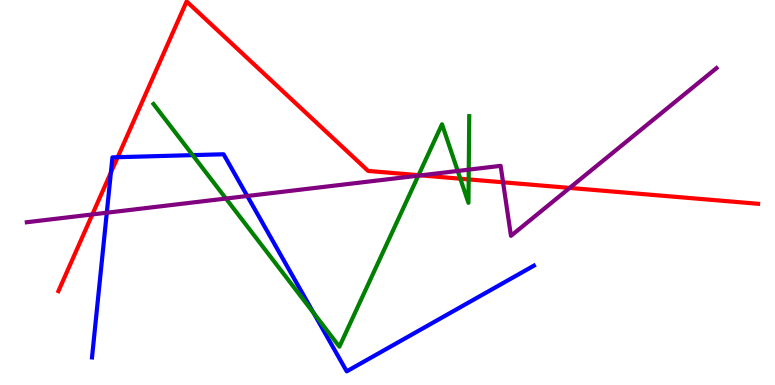[{'lines': ['blue', 'red'], 'intersections': [{'x': 1.43, 'y': 5.52}, {'x': 1.52, 'y': 5.92}]}, {'lines': ['green', 'red'], 'intersections': [{'x': 5.4, 'y': 5.45}, {'x': 5.94, 'y': 5.36}, {'x': 6.05, 'y': 5.34}]}, {'lines': ['purple', 'red'], 'intersections': [{'x': 1.19, 'y': 4.43}, {'x': 5.43, 'y': 5.45}, {'x': 6.49, 'y': 5.26}, {'x': 7.35, 'y': 5.12}]}, {'lines': ['blue', 'green'], 'intersections': [{'x': 2.49, 'y': 5.97}, {'x': 4.05, 'y': 1.87}]}, {'lines': ['blue', 'purple'], 'intersections': [{'x': 1.38, 'y': 4.47}, {'x': 3.19, 'y': 4.91}]}, {'lines': ['green', 'purple'], 'intersections': [{'x': 2.92, 'y': 4.84}, {'x': 5.4, 'y': 5.44}, {'x': 5.91, 'y': 5.56}, {'x': 6.05, 'y': 5.59}]}]